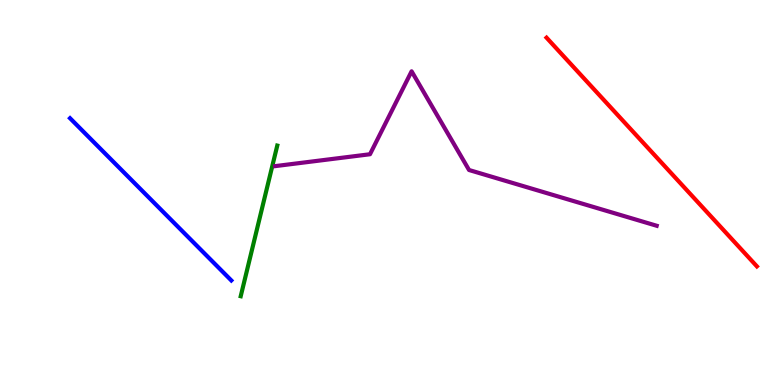[{'lines': ['blue', 'red'], 'intersections': []}, {'lines': ['green', 'red'], 'intersections': []}, {'lines': ['purple', 'red'], 'intersections': []}, {'lines': ['blue', 'green'], 'intersections': []}, {'lines': ['blue', 'purple'], 'intersections': []}, {'lines': ['green', 'purple'], 'intersections': []}]